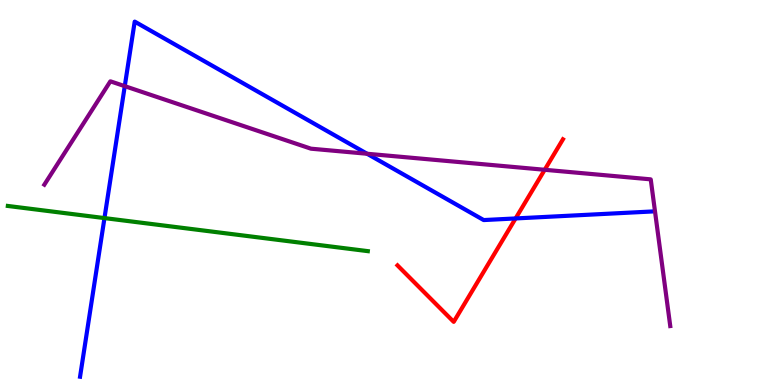[{'lines': ['blue', 'red'], 'intersections': [{'x': 6.65, 'y': 4.33}]}, {'lines': ['green', 'red'], 'intersections': []}, {'lines': ['purple', 'red'], 'intersections': [{'x': 7.03, 'y': 5.59}]}, {'lines': ['blue', 'green'], 'intersections': [{'x': 1.35, 'y': 4.34}]}, {'lines': ['blue', 'purple'], 'intersections': [{'x': 1.61, 'y': 7.76}, {'x': 4.74, 'y': 6.01}]}, {'lines': ['green', 'purple'], 'intersections': []}]